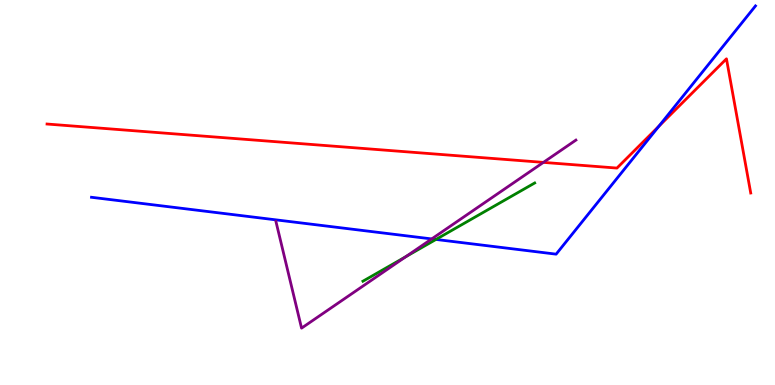[{'lines': ['blue', 'red'], 'intersections': [{'x': 8.5, 'y': 6.72}]}, {'lines': ['green', 'red'], 'intersections': []}, {'lines': ['purple', 'red'], 'intersections': [{'x': 7.01, 'y': 5.78}]}, {'lines': ['blue', 'green'], 'intersections': [{'x': 5.63, 'y': 3.78}]}, {'lines': ['blue', 'purple'], 'intersections': [{'x': 5.57, 'y': 3.79}]}, {'lines': ['green', 'purple'], 'intersections': [{'x': 5.24, 'y': 3.33}]}]